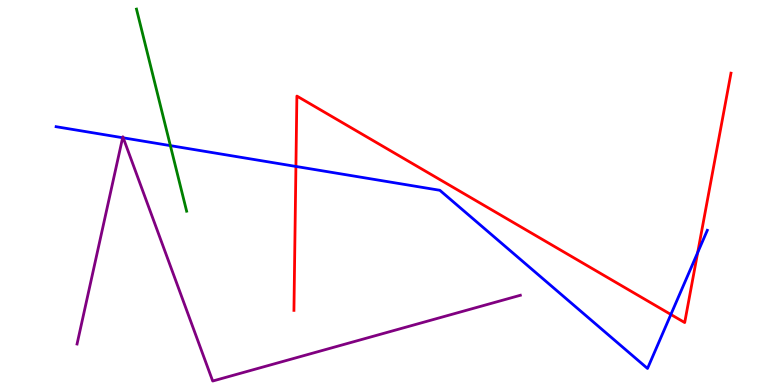[{'lines': ['blue', 'red'], 'intersections': [{'x': 3.82, 'y': 5.68}, {'x': 8.66, 'y': 1.83}, {'x': 9.0, 'y': 3.44}]}, {'lines': ['green', 'red'], 'intersections': []}, {'lines': ['purple', 'red'], 'intersections': []}, {'lines': ['blue', 'green'], 'intersections': [{'x': 2.2, 'y': 6.22}]}, {'lines': ['blue', 'purple'], 'intersections': [{'x': 1.58, 'y': 6.42}, {'x': 1.59, 'y': 6.42}]}, {'lines': ['green', 'purple'], 'intersections': []}]